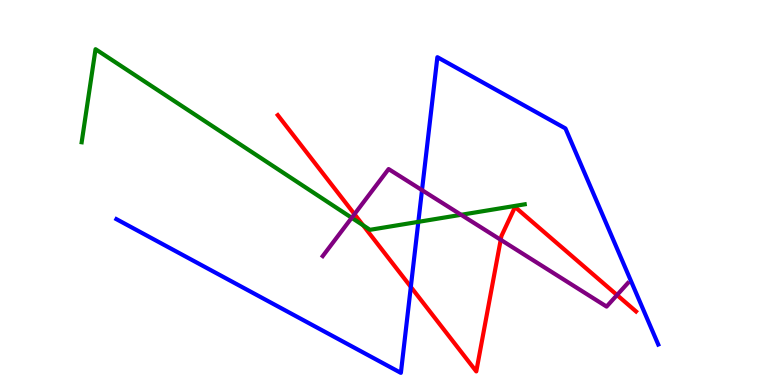[{'lines': ['blue', 'red'], 'intersections': [{'x': 5.3, 'y': 2.55}]}, {'lines': ['green', 'red'], 'intersections': [{'x': 4.69, 'y': 4.15}]}, {'lines': ['purple', 'red'], 'intersections': [{'x': 4.57, 'y': 4.44}, {'x': 6.46, 'y': 3.77}, {'x': 7.96, 'y': 2.34}]}, {'lines': ['blue', 'green'], 'intersections': [{'x': 5.4, 'y': 4.24}]}, {'lines': ['blue', 'purple'], 'intersections': [{'x': 5.45, 'y': 5.06}]}, {'lines': ['green', 'purple'], 'intersections': [{'x': 4.54, 'y': 4.34}, {'x': 5.95, 'y': 4.42}]}]